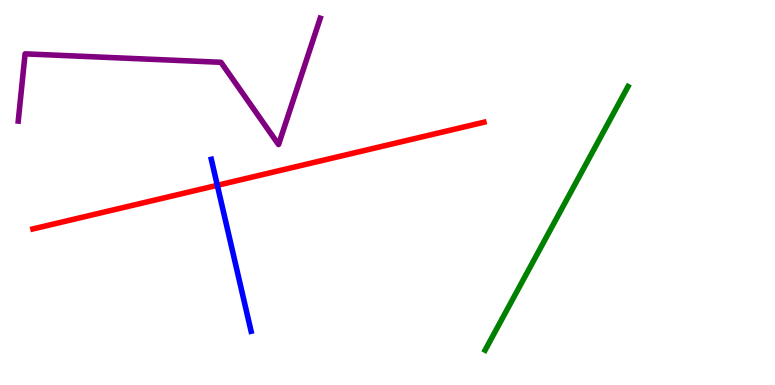[{'lines': ['blue', 'red'], 'intersections': [{'x': 2.8, 'y': 5.19}]}, {'lines': ['green', 'red'], 'intersections': []}, {'lines': ['purple', 'red'], 'intersections': []}, {'lines': ['blue', 'green'], 'intersections': []}, {'lines': ['blue', 'purple'], 'intersections': []}, {'lines': ['green', 'purple'], 'intersections': []}]